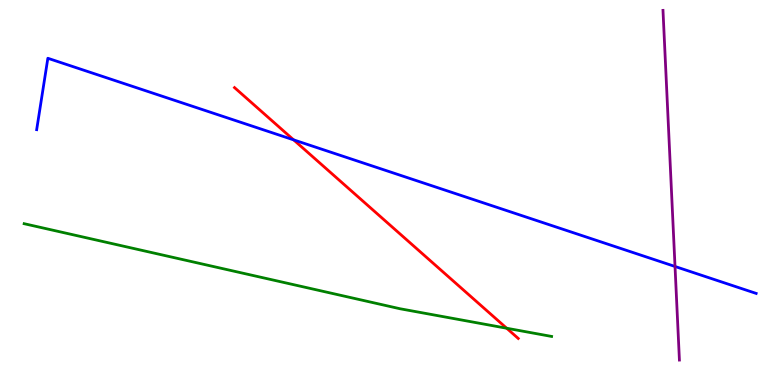[{'lines': ['blue', 'red'], 'intersections': [{'x': 3.79, 'y': 6.37}]}, {'lines': ['green', 'red'], 'intersections': [{'x': 6.54, 'y': 1.47}]}, {'lines': ['purple', 'red'], 'intersections': []}, {'lines': ['blue', 'green'], 'intersections': []}, {'lines': ['blue', 'purple'], 'intersections': [{'x': 8.71, 'y': 3.08}]}, {'lines': ['green', 'purple'], 'intersections': []}]